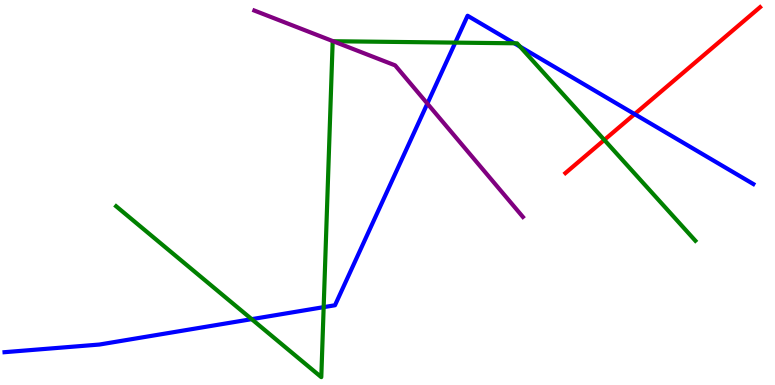[{'lines': ['blue', 'red'], 'intersections': [{'x': 8.19, 'y': 7.04}]}, {'lines': ['green', 'red'], 'intersections': [{'x': 7.8, 'y': 6.37}]}, {'lines': ['purple', 'red'], 'intersections': []}, {'lines': ['blue', 'green'], 'intersections': [{'x': 3.25, 'y': 1.71}, {'x': 4.18, 'y': 2.02}, {'x': 5.87, 'y': 8.89}, {'x': 6.64, 'y': 8.88}, {'x': 6.71, 'y': 8.79}]}, {'lines': ['blue', 'purple'], 'intersections': [{'x': 5.51, 'y': 7.31}]}, {'lines': ['green', 'purple'], 'intersections': [{'x': 4.3, 'y': 8.93}]}]